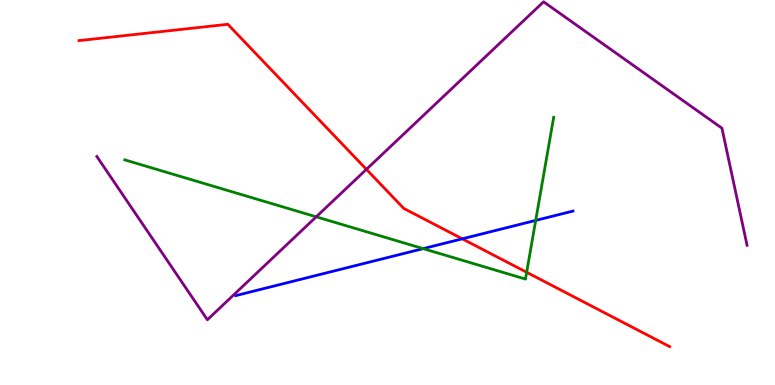[{'lines': ['blue', 'red'], 'intersections': [{'x': 5.96, 'y': 3.8}]}, {'lines': ['green', 'red'], 'intersections': [{'x': 6.8, 'y': 2.93}]}, {'lines': ['purple', 'red'], 'intersections': [{'x': 4.73, 'y': 5.6}]}, {'lines': ['blue', 'green'], 'intersections': [{'x': 5.46, 'y': 3.54}, {'x': 6.91, 'y': 4.27}]}, {'lines': ['blue', 'purple'], 'intersections': []}, {'lines': ['green', 'purple'], 'intersections': [{'x': 4.08, 'y': 4.37}]}]